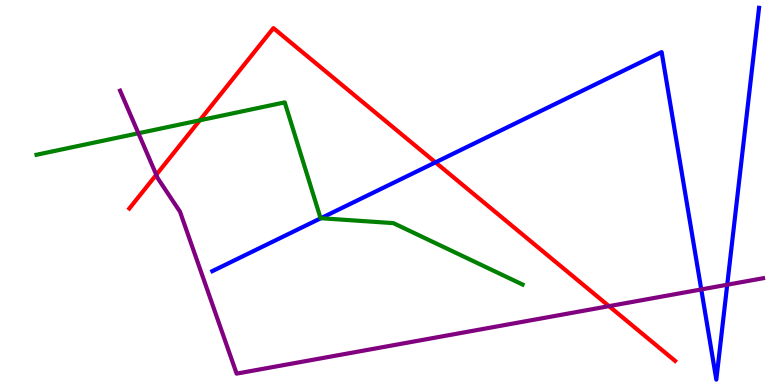[{'lines': ['blue', 'red'], 'intersections': [{'x': 5.62, 'y': 5.78}]}, {'lines': ['green', 'red'], 'intersections': [{'x': 2.58, 'y': 6.88}]}, {'lines': ['purple', 'red'], 'intersections': [{'x': 2.02, 'y': 5.46}, {'x': 7.86, 'y': 2.05}]}, {'lines': ['blue', 'green'], 'intersections': [{'x': 4.14, 'y': 4.33}]}, {'lines': ['blue', 'purple'], 'intersections': [{'x': 9.05, 'y': 2.48}, {'x': 9.38, 'y': 2.6}]}, {'lines': ['green', 'purple'], 'intersections': [{'x': 1.79, 'y': 6.54}]}]